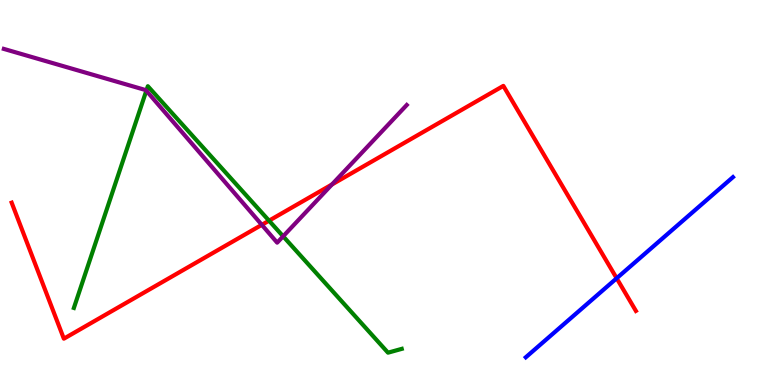[{'lines': ['blue', 'red'], 'intersections': [{'x': 7.96, 'y': 2.77}]}, {'lines': ['green', 'red'], 'intersections': [{'x': 3.47, 'y': 4.27}]}, {'lines': ['purple', 'red'], 'intersections': [{'x': 3.38, 'y': 4.16}, {'x': 4.28, 'y': 5.21}]}, {'lines': ['blue', 'green'], 'intersections': []}, {'lines': ['blue', 'purple'], 'intersections': []}, {'lines': ['green', 'purple'], 'intersections': [{'x': 1.89, 'y': 7.64}, {'x': 3.65, 'y': 3.86}]}]